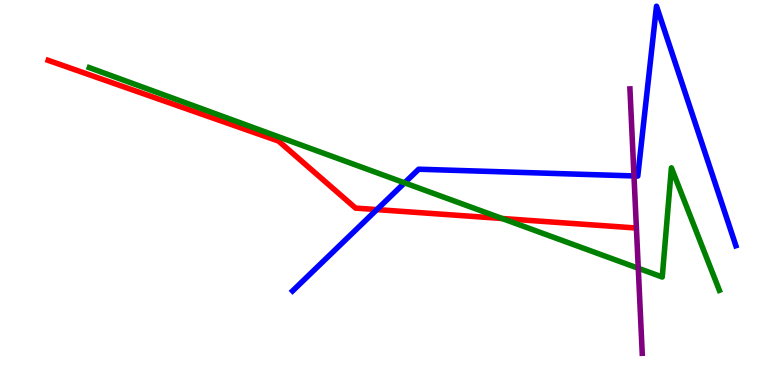[{'lines': ['blue', 'red'], 'intersections': [{'x': 4.86, 'y': 4.56}]}, {'lines': ['green', 'red'], 'intersections': [{'x': 6.48, 'y': 4.32}]}, {'lines': ['purple', 'red'], 'intersections': []}, {'lines': ['blue', 'green'], 'intersections': [{'x': 5.22, 'y': 5.25}]}, {'lines': ['blue', 'purple'], 'intersections': [{'x': 8.18, 'y': 5.43}]}, {'lines': ['green', 'purple'], 'intersections': [{'x': 8.24, 'y': 3.03}]}]